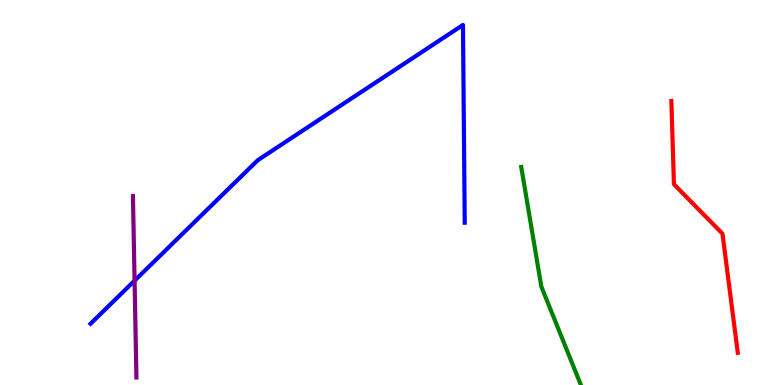[{'lines': ['blue', 'red'], 'intersections': []}, {'lines': ['green', 'red'], 'intersections': []}, {'lines': ['purple', 'red'], 'intersections': []}, {'lines': ['blue', 'green'], 'intersections': []}, {'lines': ['blue', 'purple'], 'intersections': [{'x': 1.74, 'y': 2.71}]}, {'lines': ['green', 'purple'], 'intersections': []}]